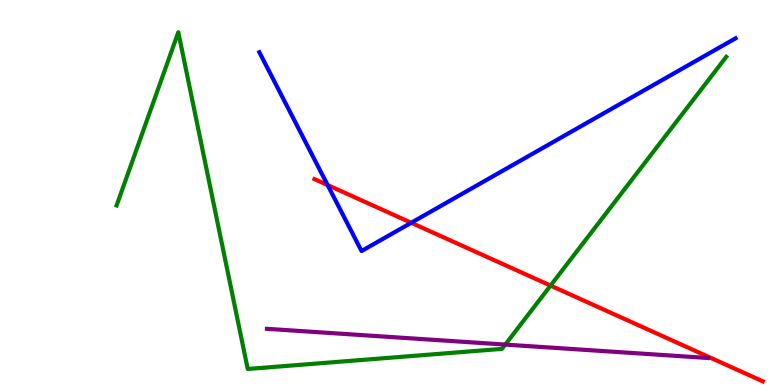[{'lines': ['blue', 'red'], 'intersections': [{'x': 4.23, 'y': 5.19}, {'x': 5.31, 'y': 4.21}]}, {'lines': ['green', 'red'], 'intersections': [{'x': 7.1, 'y': 2.58}]}, {'lines': ['purple', 'red'], 'intersections': []}, {'lines': ['blue', 'green'], 'intersections': []}, {'lines': ['blue', 'purple'], 'intersections': []}, {'lines': ['green', 'purple'], 'intersections': [{'x': 6.52, 'y': 1.05}]}]